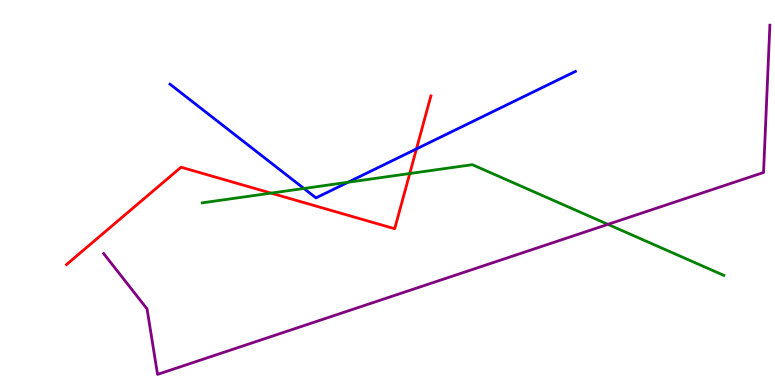[{'lines': ['blue', 'red'], 'intersections': [{'x': 5.37, 'y': 6.13}]}, {'lines': ['green', 'red'], 'intersections': [{'x': 3.5, 'y': 4.98}, {'x': 5.29, 'y': 5.49}]}, {'lines': ['purple', 'red'], 'intersections': []}, {'lines': ['blue', 'green'], 'intersections': [{'x': 3.92, 'y': 5.1}, {'x': 4.49, 'y': 5.27}]}, {'lines': ['blue', 'purple'], 'intersections': []}, {'lines': ['green', 'purple'], 'intersections': [{'x': 7.84, 'y': 4.17}]}]